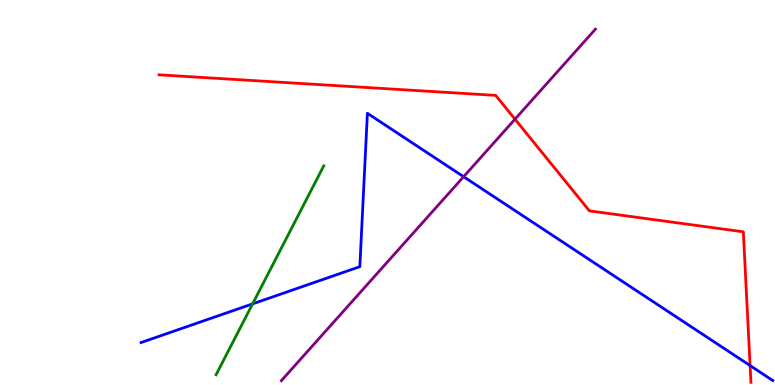[{'lines': ['blue', 'red'], 'intersections': [{'x': 9.68, 'y': 0.505}]}, {'lines': ['green', 'red'], 'intersections': []}, {'lines': ['purple', 'red'], 'intersections': [{'x': 6.65, 'y': 6.9}]}, {'lines': ['blue', 'green'], 'intersections': [{'x': 3.26, 'y': 2.11}]}, {'lines': ['blue', 'purple'], 'intersections': [{'x': 5.98, 'y': 5.41}]}, {'lines': ['green', 'purple'], 'intersections': []}]